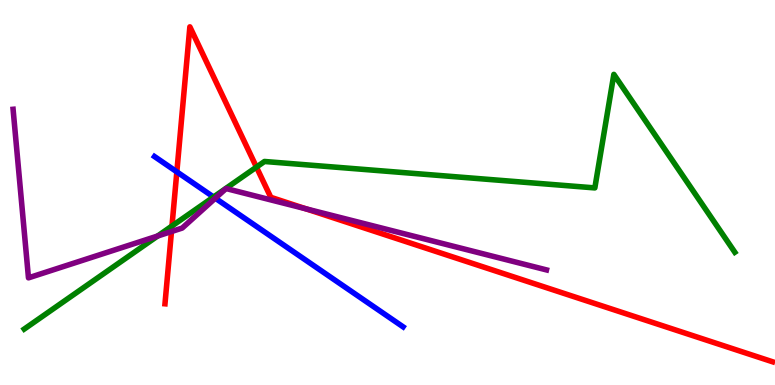[{'lines': ['blue', 'red'], 'intersections': [{'x': 2.28, 'y': 5.54}]}, {'lines': ['green', 'red'], 'intersections': [{'x': 2.22, 'y': 4.13}, {'x': 3.31, 'y': 5.66}]}, {'lines': ['purple', 'red'], 'intersections': [{'x': 2.21, 'y': 3.99}, {'x': 3.95, 'y': 4.58}]}, {'lines': ['blue', 'green'], 'intersections': [{'x': 2.76, 'y': 4.88}]}, {'lines': ['blue', 'purple'], 'intersections': [{'x': 2.78, 'y': 4.85}]}, {'lines': ['green', 'purple'], 'intersections': [{'x': 2.03, 'y': 3.87}]}]